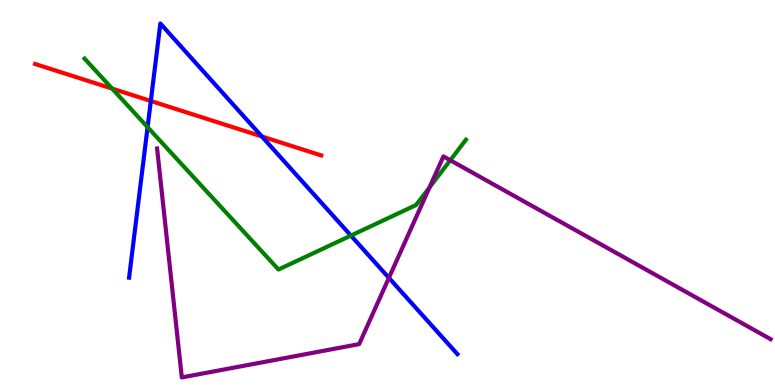[{'lines': ['blue', 'red'], 'intersections': [{'x': 1.95, 'y': 7.38}, {'x': 3.38, 'y': 6.46}]}, {'lines': ['green', 'red'], 'intersections': [{'x': 1.45, 'y': 7.7}]}, {'lines': ['purple', 'red'], 'intersections': []}, {'lines': ['blue', 'green'], 'intersections': [{'x': 1.9, 'y': 6.7}, {'x': 4.53, 'y': 3.88}]}, {'lines': ['blue', 'purple'], 'intersections': [{'x': 5.02, 'y': 2.78}]}, {'lines': ['green', 'purple'], 'intersections': [{'x': 5.54, 'y': 5.13}, {'x': 5.81, 'y': 5.84}]}]